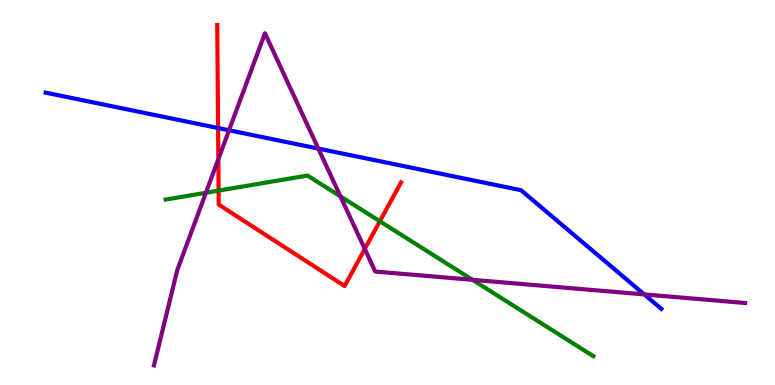[{'lines': ['blue', 'red'], 'intersections': [{'x': 2.81, 'y': 6.67}]}, {'lines': ['green', 'red'], 'intersections': [{'x': 2.82, 'y': 5.05}, {'x': 4.9, 'y': 4.25}]}, {'lines': ['purple', 'red'], 'intersections': [{'x': 2.82, 'y': 5.87}, {'x': 4.71, 'y': 3.53}]}, {'lines': ['blue', 'green'], 'intersections': []}, {'lines': ['blue', 'purple'], 'intersections': [{'x': 2.96, 'y': 6.62}, {'x': 4.11, 'y': 6.14}, {'x': 8.31, 'y': 2.35}]}, {'lines': ['green', 'purple'], 'intersections': [{'x': 2.66, 'y': 4.99}, {'x': 4.39, 'y': 4.9}, {'x': 6.1, 'y': 2.73}]}]